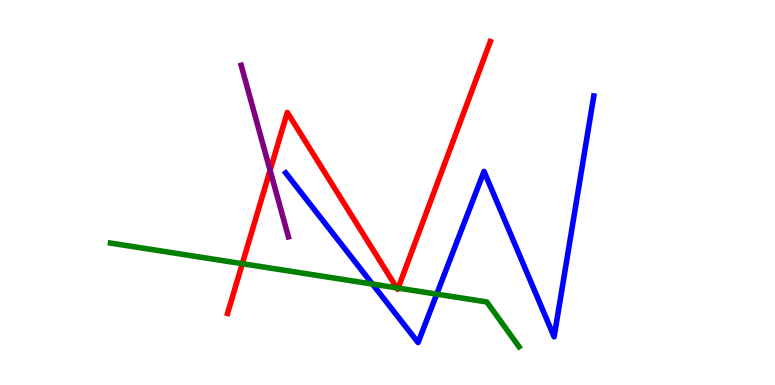[{'lines': ['blue', 'red'], 'intersections': []}, {'lines': ['green', 'red'], 'intersections': [{'x': 3.13, 'y': 3.15}, {'x': 5.12, 'y': 2.52}, {'x': 5.14, 'y': 2.52}]}, {'lines': ['purple', 'red'], 'intersections': [{'x': 3.49, 'y': 5.58}]}, {'lines': ['blue', 'green'], 'intersections': [{'x': 4.81, 'y': 2.62}, {'x': 5.64, 'y': 2.36}]}, {'lines': ['blue', 'purple'], 'intersections': []}, {'lines': ['green', 'purple'], 'intersections': []}]